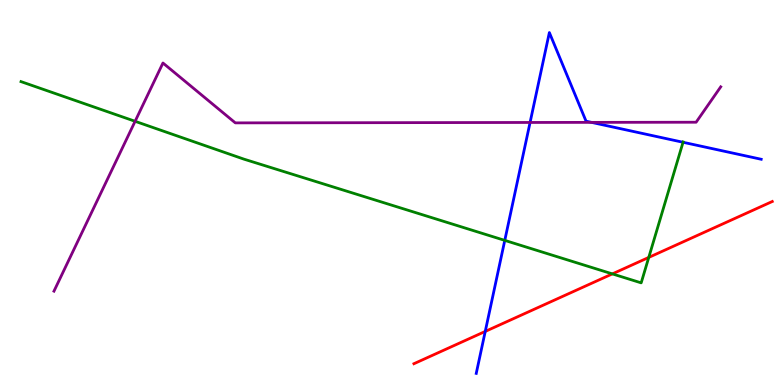[{'lines': ['blue', 'red'], 'intersections': [{'x': 6.26, 'y': 1.39}]}, {'lines': ['green', 'red'], 'intersections': [{'x': 7.9, 'y': 2.89}, {'x': 8.37, 'y': 3.31}]}, {'lines': ['purple', 'red'], 'intersections': []}, {'lines': ['blue', 'green'], 'intersections': [{'x': 6.51, 'y': 3.76}, {'x': 8.81, 'y': 6.3}]}, {'lines': ['blue', 'purple'], 'intersections': [{'x': 6.84, 'y': 6.82}, {'x': 7.63, 'y': 6.82}]}, {'lines': ['green', 'purple'], 'intersections': [{'x': 1.74, 'y': 6.85}]}]